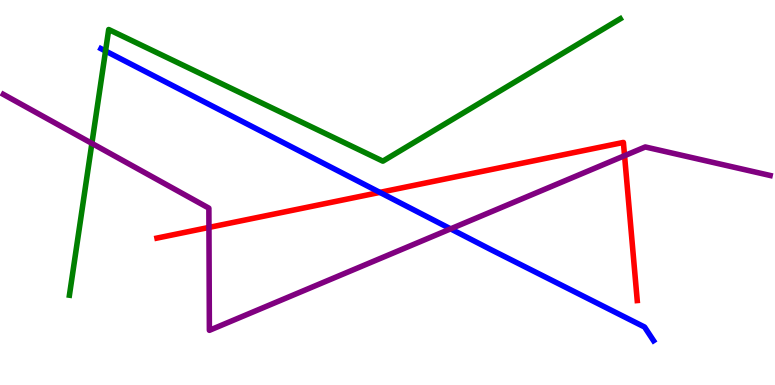[{'lines': ['blue', 'red'], 'intersections': [{'x': 4.9, 'y': 5.0}]}, {'lines': ['green', 'red'], 'intersections': []}, {'lines': ['purple', 'red'], 'intersections': [{'x': 2.7, 'y': 4.09}, {'x': 8.06, 'y': 5.96}]}, {'lines': ['blue', 'green'], 'intersections': [{'x': 1.36, 'y': 8.68}]}, {'lines': ['blue', 'purple'], 'intersections': [{'x': 5.81, 'y': 4.06}]}, {'lines': ['green', 'purple'], 'intersections': [{'x': 1.19, 'y': 6.28}]}]